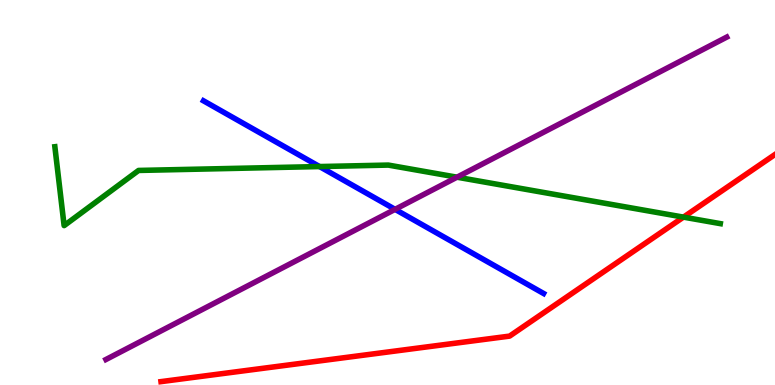[{'lines': ['blue', 'red'], 'intersections': []}, {'lines': ['green', 'red'], 'intersections': [{'x': 8.82, 'y': 4.36}]}, {'lines': ['purple', 'red'], 'intersections': []}, {'lines': ['blue', 'green'], 'intersections': [{'x': 4.12, 'y': 5.67}]}, {'lines': ['blue', 'purple'], 'intersections': [{'x': 5.1, 'y': 4.56}]}, {'lines': ['green', 'purple'], 'intersections': [{'x': 5.9, 'y': 5.4}]}]